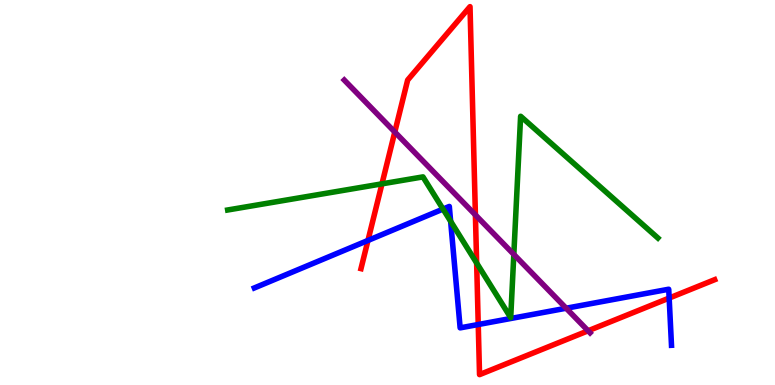[{'lines': ['blue', 'red'], 'intersections': [{'x': 4.75, 'y': 3.75}, {'x': 6.17, 'y': 1.57}, {'x': 8.63, 'y': 2.26}]}, {'lines': ['green', 'red'], 'intersections': [{'x': 4.93, 'y': 5.22}, {'x': 6.15, 'y': 3.17}]}, {'lines': ['purple', 'red'], 'intersections': [{'x': 5.09, 'y': 6.57}, {'x': 6.13, 'y': 4.42}, {'x': 7.59, 'y': 1.41}]}, {'lines': ['blue', 'green'], 'intersections': [{'x': 5.72, 'y': 4.57}, {'x': 5.81, 'y': 4.25}]}, {'lines': ['blue', 'purple'], 'intersections': [{'x': 7.31, 'y': 1.99}]}, {'lines': ['green', 'purple'], 'intersections': [{'x': 6.63, 'y': 3.39}]}]